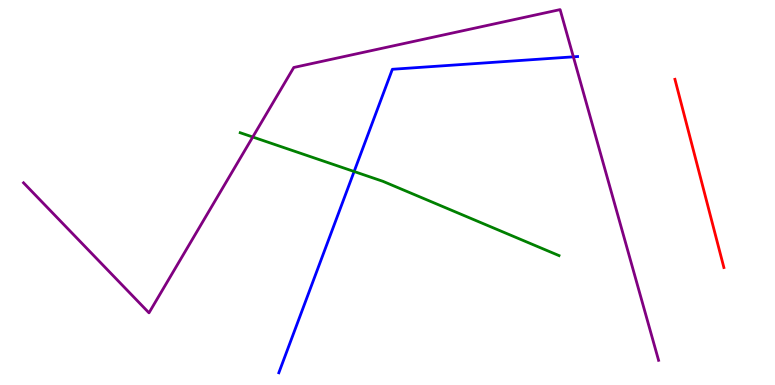[{'lines': ['blue', 'red'], 'intersections': []}, {'lines': ['green', 'red'], 'intersections': []}, {'lines': ['purple', 'red'], 'intersections': []}, {'lines': ['blue', 'green'], 'intersections': [{'x': 4.57, 'y': 5.55}]}, {'lines': ['blue', 'purple'], 'intersections': [{'x': 7.4, 'y': 8.52}]}, {'lines': ['green', 'purple'], 'intersections': [{'x': 3.26, 'y': 6.44}]}]